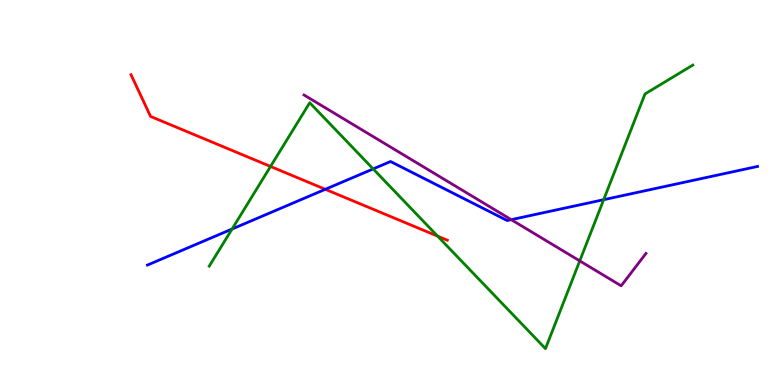[{'lines': ['blue', 'red'], 'intersections': [{'x': 4.2, 'y': 5.08}]}, {'lines': ['green', 'red'], 'intersections': [{'x': 3.49, 'y': 5.68}, {'x': 5.65, 'y': 3.87}]}, {'lines': ['purple', 'red'], 'intersections': []}, {'lines': ['blue', 'green'], 'intersections': [{'x': 2.99, 'y': 4.05}, {'x': 4.82, 'y': 5.61}, {'x': 7.79, 'y': 4.81}]}, {'lines': ['blue', 'purple'], 'intersections': [{'x': 6.6, 'y': 4.29}]}, {'lines': ['green', 'purple'], 'intersections': [{'x': 7.48, 'y': 3.22}]}]